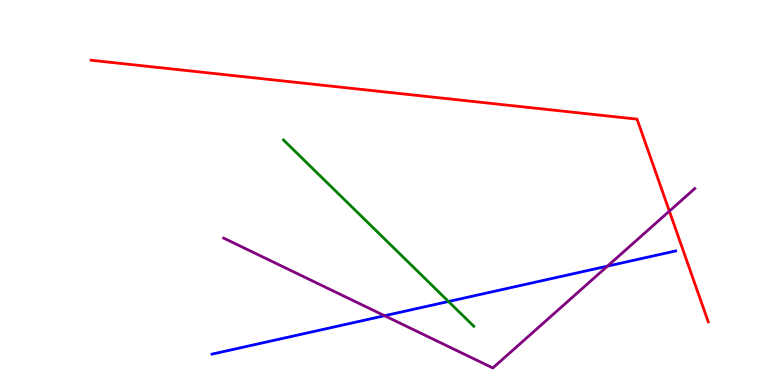[{'lines': ['blue', 'red'], 'intersections': []}, {'lines': ['green', 'red'], 'intersections': []}, {'lines': ['purple', 'red'], 'intersections': [{'x': 8.64, 'y': 4.52}]}, {'lines': ['blue', 'green'], 'intersections': [{'x': 5.79, 'y': 2.17}]}, {'lines': ['blue', 'purple'], 'intersections': [{'x': 4.96, 'y': 1.8}, {'x': 7.84, 'y': 3.09}]}, {'lines': ['green', 'purple'], 'intersections': []}]